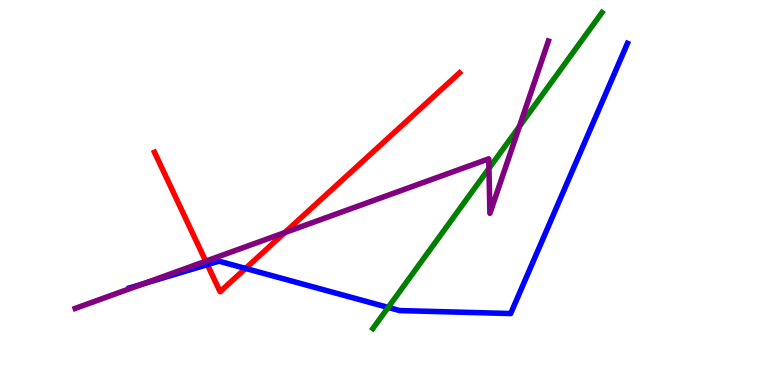[{'lines': ['blue', 'red'], 'intersections': [{'x': 2.68, 'y': 3.13}, {'x': 3.17, 'y': 3.03}]}, {'lines': ['green', 'red'], 'intersections': []}, {'lines': ['purple', 'red'], 'intersections': [{'x': 2.65, 'y': 3.22}, {'x': 3.67, 'y': 3.96}]}, {'lines': ['blue', 'green'], 'intersections': [{'x': 5.01, 'y': 2.01}]}, {'lines': ['blue', 'purple'], 'intersections': [{'x': 1.85, 'y': 2.63}]}, {'lines': ['green', 'purple'], 'intersections': [{'x': 6.31, 'y': 5.62}, {'x': 6.7, 'y': 6.72}]}]